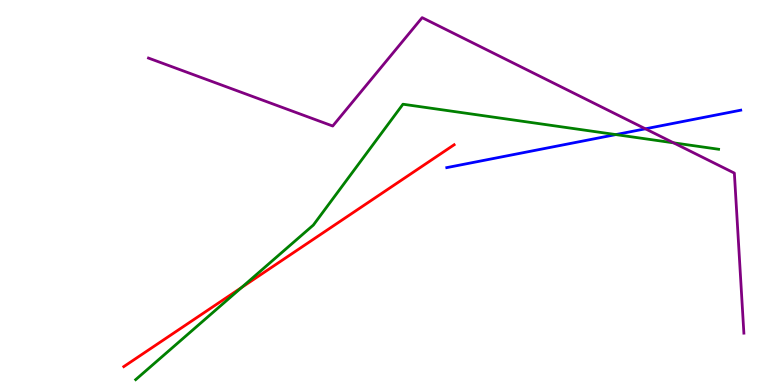[{'lines': ['blue', 'red'], 'intersections': []}, {'lines': ['green', 'red'], 'intersections': [{'x': 3.12, 'y': 2.53}]}, {'lines': ['purple', 'red'], 'intersections': []}, {'lines': ['blue', 'green'], 'intersections': [{'x': 7.95, 'y': 6.5}]}, {'lines': ['blue', 'purple'], 'intersections': [{'x': 8.33, 'y': 6.65}]}, {'lines': ['green', 'purple'], 'intersections': [{'x': 8.69, 'y': 6.29}]}]